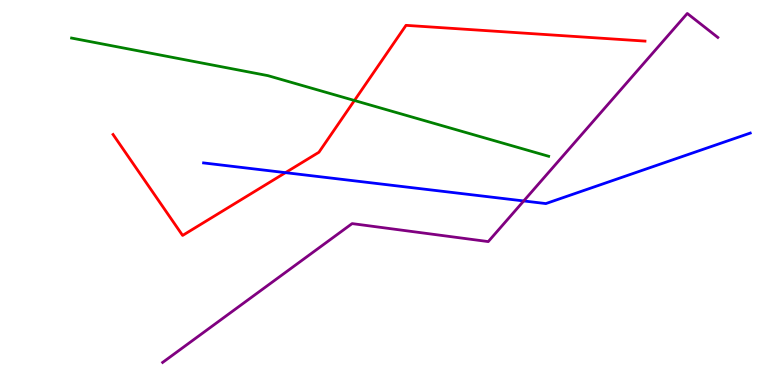[{'lines': ['blue', 'red'], 'intersections': [{'x': 3.68, 'y': 5.52}]}, {'lines': ['green', 'red'], 'intersections': [{'x': 4.57, 'y': 7.39}]}, {'lines': ['purple', 'red'], 'intersections': []}, {'lines': ['blue', 'green'], 'intersections': []}, {'lines': ['blue', 'purple'], 'intersections': [{'x': 6.76, 'y': 4.78}]}, {'lines': ['green', 'purple'], 'intersections': []}]